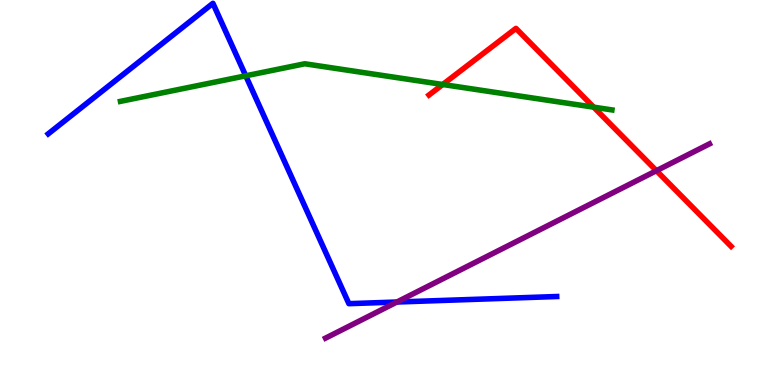[{'lines': ['blue', 'red'], 'intersections': []}, {'lines': ['green', 'red'], 'intersections': [{'x': 5.71, 'y': 7.81}, {'x': 7.66, 'y': 7.22}]}, {'lines': ['purple', 'red'], 'intersections': [{'x': 8.47, 'y': 5.57}]}, {'lines': ['blue', 'green'], 'intersections': [{'x': 3.17, 'y': 8.03}]}, {'lines': ['blue', 'purple'], 'intersections': [{'x': 5.12, 'y': 2.16}]}, {'lines': ['green', 'purple'], 'intersections': []}]